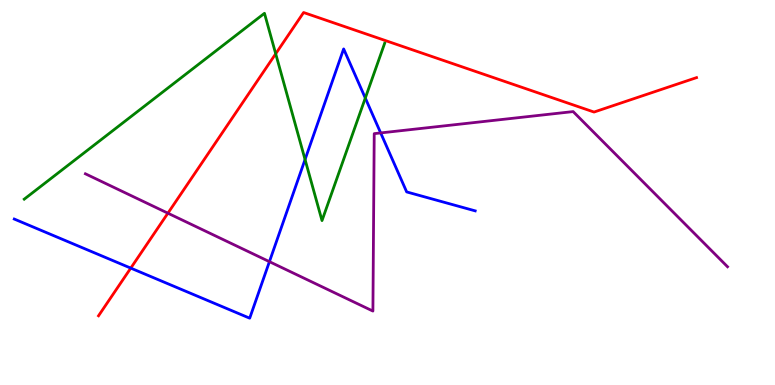[{'lines': ['blue', 'red'], 'intersections': [{'x': 1.69, 'y': 3.04}]}, {'lines': ['green', 'red'], 'intersections': [{'x': 3.56, 'y': 8.6}]}, {'lines': ['purple', 'red'], 'intersections': [{'x': 2.17, 'y': 4.46}]}, {'lines': ['blue', 'green'], 'intersections': [{'x': 3.94, 'y': 5.86}, {'x': 4.71, 'y': 7.45}]}, {'lines': ['blue', 'purple'], 'intersections': [{'x': 3.48, 'y': 3.2}, {'x': 4.91, 'y': 6.55}]}, {'lines': ['green', 'purple'], 'intersections': []}]